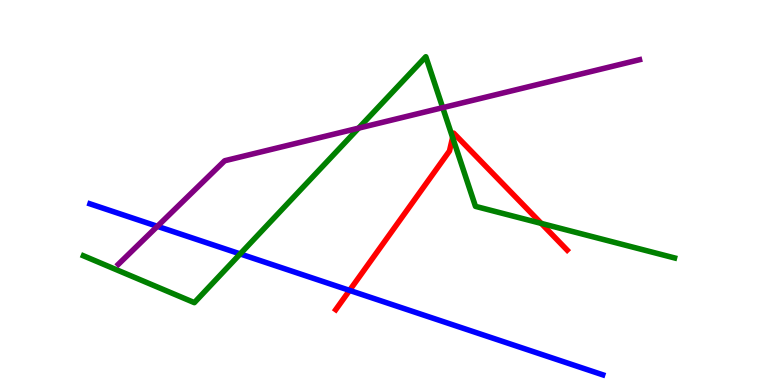[{'lines': ['blue', 'red'], 'intersections': [{'x': 4.51, 'y': 2.46}]}, {'lines': ['green', 'red'], 'intersections': [{'x': 5.84, 'y': 6.43}, {'x': 6.98, 'y': 4.2}]}, {'lines': ['purple', 'red'], 'intersections': []}, {'lines': ['blue', 'green'], 'intersections': [{'x': 3.1, 'y': 3.4}]}, {'lines': ['blue', 'purple'], 'intersections': [{'x': 2.03, 'y': 4.12}]}, {'lines': ['green', 'purple'], 'intersections': [{'x': 4.63, 'y': 6.67}, {'x': 5.71, 'y': 7.2}]}]